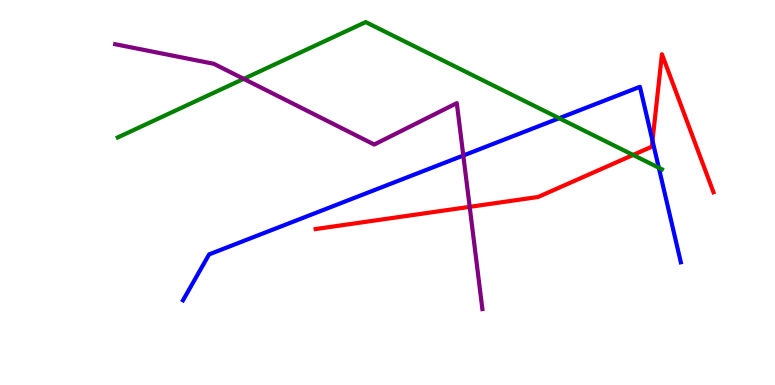[{'lines': ['blue', 'red'], 'intersections': [{'x': 8.42, 'y': 6.35}]}, {'lines': ['green', 'red'], 'intersections': [{'x': 8.17, 'y': 5.98}]}, {'lines': ['purple', 'red'], 'intersections': [{'x': 6.06, 'y': 4.63}]}, {'lines': ['blue', 'green'], 'intersections': [{'x': 7.22, 'y': 6.93}, {'x': 8.5, 'y': 5.64}]}, {'lines': ['blue', 'purple'], 'intersections': [{'x': 5.98, 'y': 5.96}]}, {'lines': ['green', 'purple'], 'intersections': [{'x': 3.14, 'y': 7.95}]}]